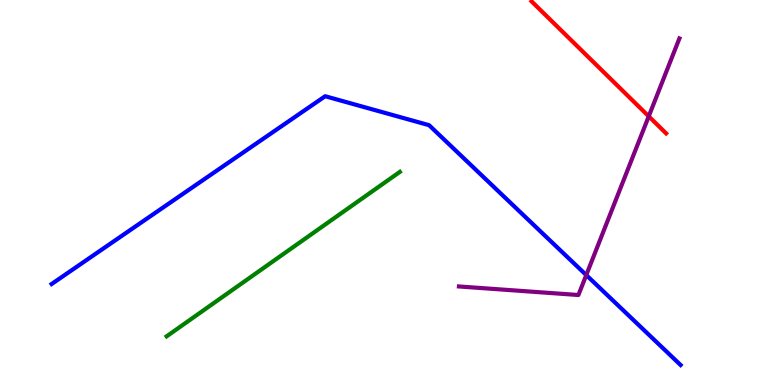[{'lines': ['blue', 'red'], 'intersections': []}, {'lines': ['green', 'red'], 'intersections': []}, {'lines': ['purple', 'red'], 'intersections': [{'x': 8.37, 'y': 6.98}]}, {'lines': ['blue', 'green'], 'intersections': []}, {'lines': ['blue', 'purple'], 'intersections': [{'x': 7.56, 'y': 2.86}]}, {'lines': ['green', 'purple'], 'intersections': []}]